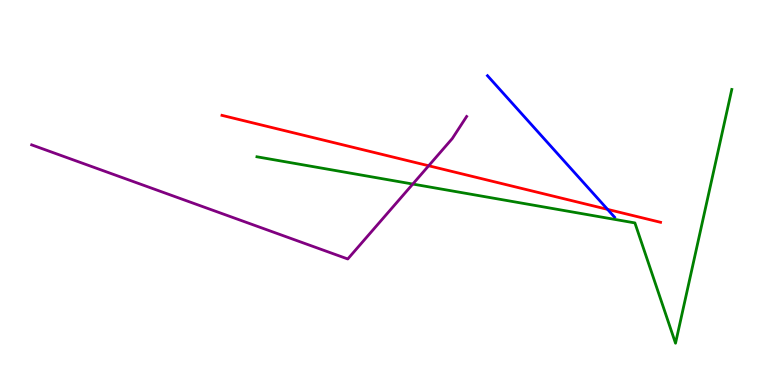[{'lines': ['blue', 'red'], 'intersections': [{'x': 7.84, 'y': 4.56}]}, {'lines': ['green', 'red'], 'intersections': []}, {'lines': ['purple', 'red'], 'intersections': [{'x': 5.53, 'y': 5.69}]}, {'lines': ['blue', 'green'], 'intersections': []}, {'lines': ['blue', 'purple'], 'intersections': []}, {'lines': ['green', 'purple'], 'intersections': [{'x': 5.33, 'y': 5.22}]}]